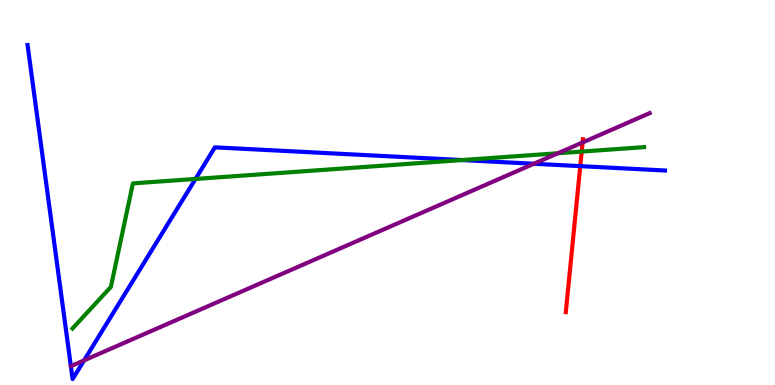[{'lines': ['blue', 'red'], 'intersections': [{'x': 7.49, 'y': 5.68}]}, {'lines': ['green', 'red'], 'intersections': [{'x': 7.51, 'y': 6.06}]}, {'lines': ['purple', 'red'], 'intersections': [{'x': 7.52, 'y': 6.3}]}, {'lines': ['blue', 'green'], 'intersections': [{'x': 2.52, 'y': 5.35}, {'x': 5.96, 'y': 5.84}]}, {'lines': ['blue', 'purple'], 'intersections': [{'x': 1.08, 'y': 0.639}, {'x': 6.89, 'y': 5.75}]}, {'lines': ['green', 'purple'], 'intersections': [{'x': 7.2, 'y': 6.02}]}]